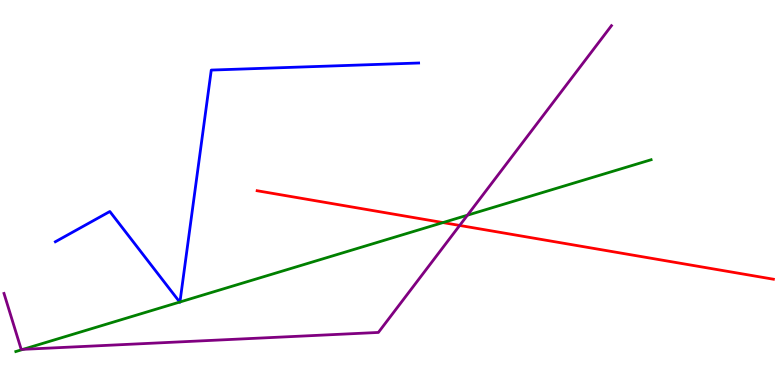[{'lines': ['blue', 'red'], 'intersections': []}, {'lines': ['green', 'red'], 'intersections': [{'x': 5.72, 'y': 4.22}]}, {'lines': ['purple', 'red'], 'intersections': [{'x': 5.93, 'y': 4.14}]}, {'lines': ['blue', 'green'], 'intersections': [{'x': 2.32, 'y': 2.15}, {'x': 2.32, 'y': 2.16}]}, {'lines': ['blue', 'purple'], 'intersections': []}, {'lines': ['green', 'purple'], 'intersections': [{'x': 0.298, 'y': 0.926}, {'x': 6.03, 'y': 4.41}]}]